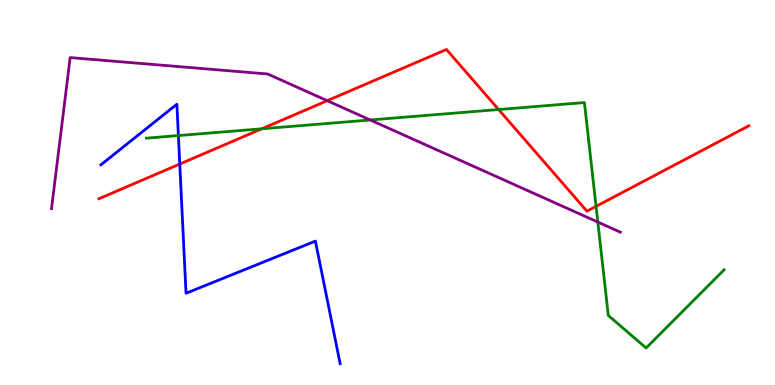[{'lines': ['blue', 'red'], 'intersections': [{'x': 2.32, 'y': 5.74}]}, {'lines': ['green', 'red'], 'intersections': [{'x': 3.38, 'y': 6.65}, {'x': 6.43, 'y': 7.16}, {'x': 7.69, 'y': 4.64}]}, {'lines': ['purple', 'red'], 'intersections': [{'x': 4.22, 'y': 7.38}]}, {'lines': ['blue', 'green'], 'intersections': [{'x': 2.3, 'y': 6.48}]}, {'lines': ['blue', 'purple'], 'intersections': []}, {'lines': ['green', 'purple'], 'intersections': [{'x': 4.78, 'y': 6.88}, {'x': 7.71, 'y': 4.23}]}]